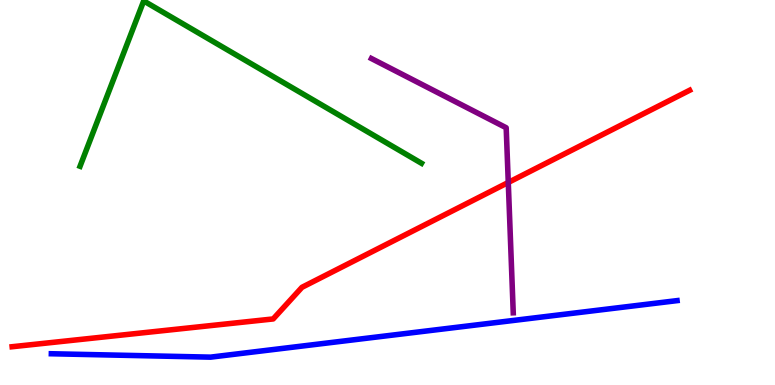[{'lines': ['blue', 'red'], 'intersections': []}, {'lines': ['green', 'red'], 'intersections': []}, {'lines': ['purple', 'red'], 'intersections': [{'x': 6.56, 'y': 5.26}]}, {'lines': ['blue', 'green'], 'intersections': []}, {'lines': ['blue', 'purple'], 'intersections': []}, {'lines': ['green', 'purple'], 'intersections': []}]